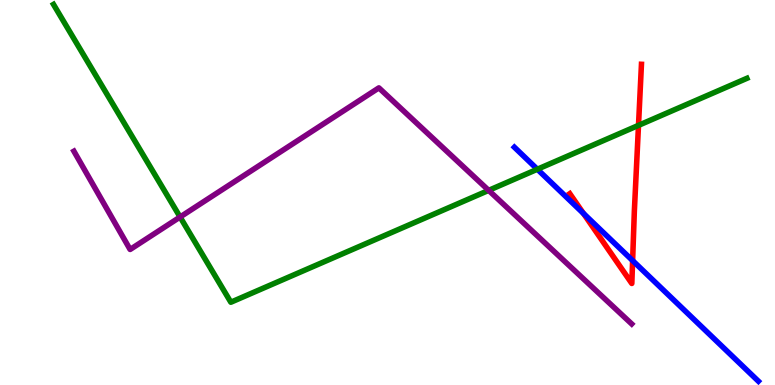[{'lines': ['blue', 'red'], 'intersections': [{'x': 7.53, 'y': 4.46}, {'x': 8.16, 'y': 3.23}]}, {'lines': ['green', 'red'], 'intersections': [{'x': 8.24, 'y': 6.74}]}, {'lines': ['purple', 'red'], 'intersections': []}, {'lines': ['blue', 'green'], 'intersections': [{'x': 6.93, 'y': 5.6}]}, {'lines': ['blue', 'purple'], 'intersections': []}, {'lines': ['green', 'purple'], 'intersections': [{'x': 2.32, 'y': 4.36}, {'x': 6.31, 'y': 5.06}]}]